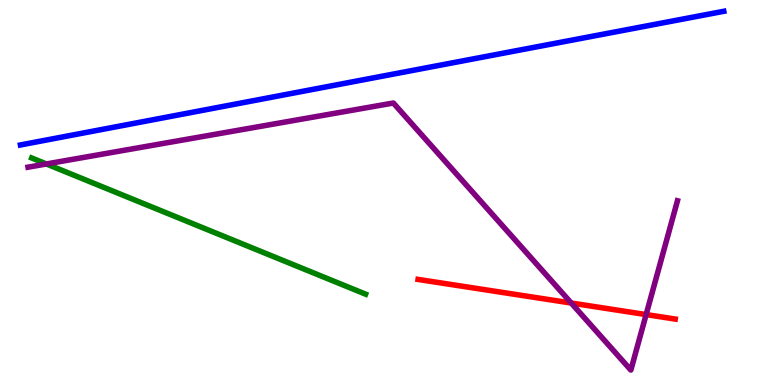[{'lines': ['blue', 'red'], 'intersections': []}, {'lines': ['green', 'red'], 'intersections': []}, {'lines': ['purple', 'red'], 'intersections': [{'x': 7.37, 'y': 2.13}, {'x': 8.34, 'y': 1.83}]}, {'lines': ['blue', 'green'], 'intersections': []}, {'lines': ['blue', 'purple'], 'intersections': []}, {'lines': ['green', 'purple'], 'intersections': [{'x': 0.598, 'y': 5.74}]}]